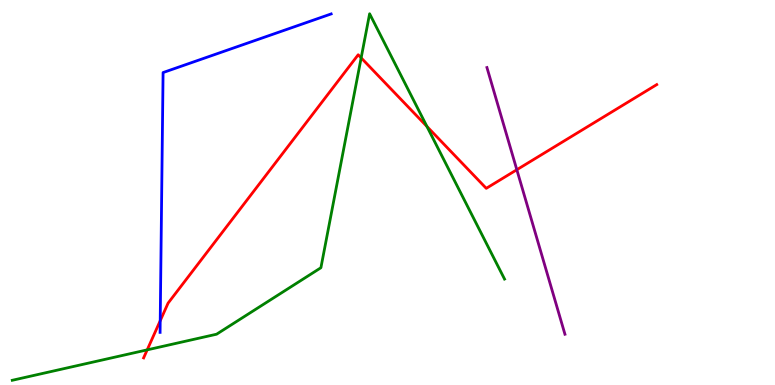[{'lines': ['blue', 'red'], 'intersections': [{'x': 2.07, 'y': 1.67}]}, {'lines': ['green', 'red'], 'intersections': [{'x': 1.9, 'y': 0.913}, {'x': 4.66, 'y': 8.5}, {'x': 5.51, 'y': 6.72}]}, {'lines': ['purple', 'red'], 'intersections': [{'x': 6.67, 'y': 5.59}]}, {'lines': ['blue', 'green'], 'intersections': []}, {'lines': ['blue', 'purple'], 'intersections': []}, {'lines': ['green', 'purple'], 'intersections': []}]